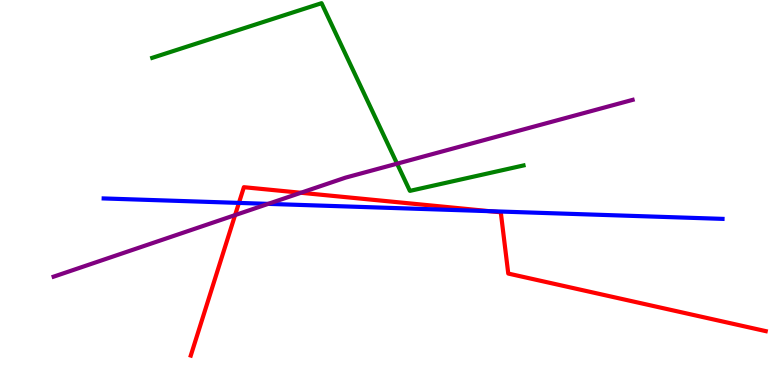[{'lines': ['blue', 'red'], 'intersections': [{'x': 3.08, 'y': 4.73}, {'x': 6.31, 'y': 4.51}]}, {'lines': ['green', 'red'], 'intersections': []}, {'lines': ['purple', 'red'], 'intersections': [{'x': 3.03, 'y': 4.41}, {'x': 3.88, 'y': 4.99}]}, {'lines': ['blue', 'green'], 'intersections': []}, {'lines': ['blue', 'purple'], 'intersections': [{'x': 3.46, 'y': 4.7}]}, {'lines': ['green', 'purple'], 'intersections': [{'x': 5.12, 'y': 5.75}]}]